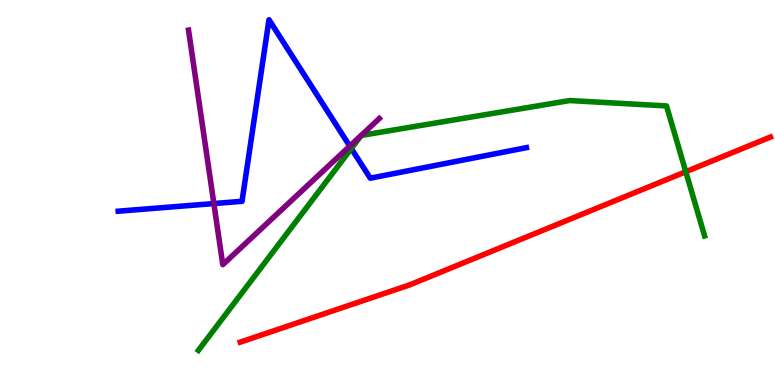[{'lines': ['blue', 'red'], 'intersections': []}, {'lines': ['green', 'red'], 'intersections': [{'x': 8.85, 'y': 5.54}]}, {'lines': ['purple', 'red'], 'intersections': []}, {'lines': ['blue', 'green'], 'intersections': [{'x': 4.53, 'y': 6.14}]}, {'lines': ['blue', 'purple'], 'intersections': [{'x': 2.76, 'y': 4.71}, {'x': 4.51, 'y': 6.21}]}, {'lines': ['green', 'purple'], 'intersections': []}]